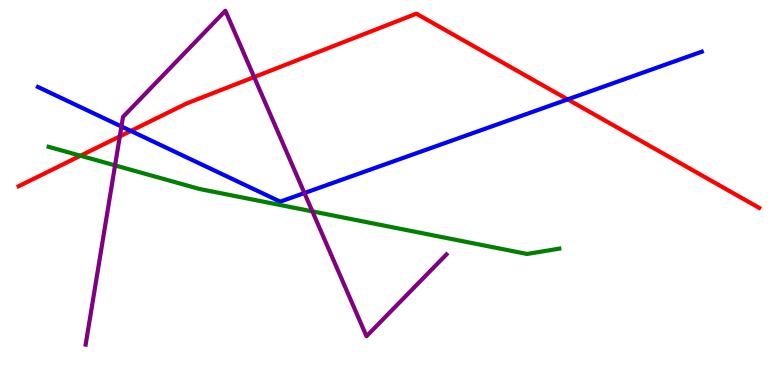[{'lines': ['blue', 'red'], 'intersections': [{'x': 1.69, 'y': 6.6}, {'x': 7.32, 'y': 7.42}]}, {'lines': ['green', 'red'], 'intersections': [{'x': 1.04, 'y': 5.95}]}, {'lines': ['purple', 'red'], 'intersections': [{'x': 1.55, 'y': 6.46}, {'x': 3.28, 'y': 8.0}]}, {'lines': ['blue', 'green'], 'intersections': []}, {'lines': ['blue', 'purple'], 'intersections': [{'x': 1.57, 'y': 6.71}, {'x': 3.93, 'y': 4.99}]}, {'lines': ['green', 'purple'], 'intersections': [{'x': 1.48, 'y': 5.7}, {'x': 4.03, 'y': 4.51}]}]